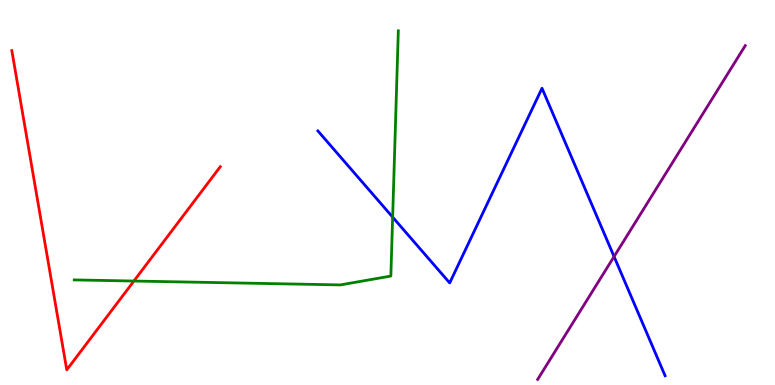[{'lines': ['blue', 'red'], 'intersections': []}, {'lines': ['green', 'red'], 'intersections': [{'x': 1.73, 'y': 2.7}]}, {'lines': ['purple', 'red'], 'intersections': []}, {'lines': ['blue', 'green'], 'intersections': [{'x': 5.07, 'y': 4.36}]}, {'lines': ['blue', 'purple'], 'intersections': [{'x': 7.92, 'y': 3.34}]}, {'lines': ['green', 'purple'], 'intersections': []}]